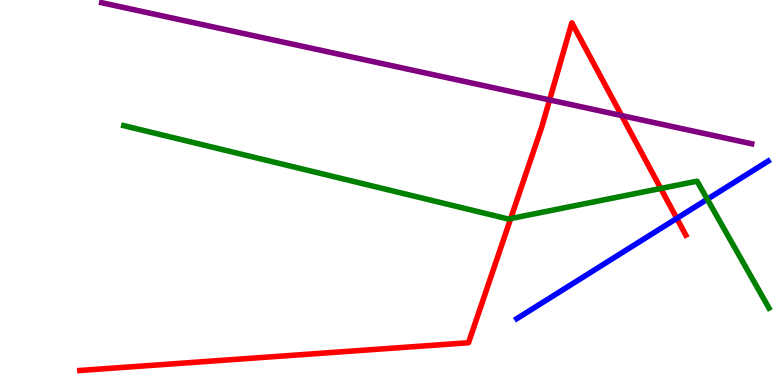[{'lines': ['blue', 'red'], 'intersections': [{'x': 8.73, 'y': 4.33}]}, {'lines': ['green', 'red'], 'intersections': [{'x': 6.59, 'y': 4.32}, {'x': 8.53, 'y': 5.1}]}, {'lines': ['purple', 'red'], 'intersections': [{'x': 7.09, 'y': 7.4}, {'x': 8.02, 'y': 7.0}]}, {'lines': ['blue', 'green'], 'intersections': [{'x': 9.13, 'y': 4.83}]}, {'lines': ['blue', 'purple'], 'intersections': []}, {'lines': ['green', 'purple'], 'intersections': []}]